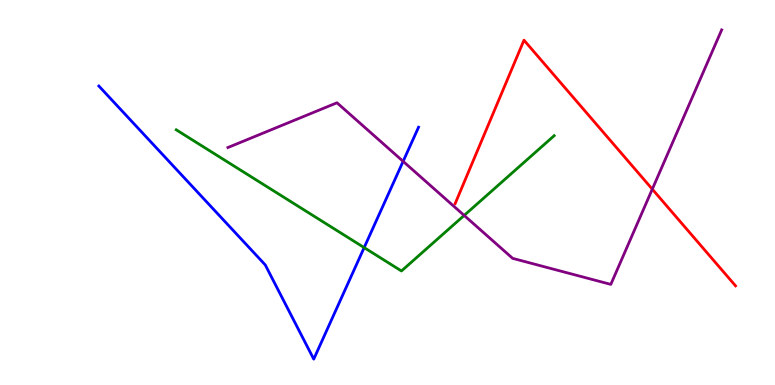[{'lines': ['blue', 'red'], 'intersections': []}, {'lines': ['green', 'red'], 'intersections': []}, {'lines': ['purple', 'red'], 'intersections': [{'x': 8.42, 'y': 5.09}]}, {'lines': ['blue', 'green'], 'intersections': [{'x': 4.7, 'y': 3.57}]}, {'lines': ['blue', 'purple'], 'intersections': [{'x': 5.2, 'y': 5.81}]}, {'lines': ['green', 'purple'], 'intersections': [{'x': 5.99, 'y': 4.4}]}]